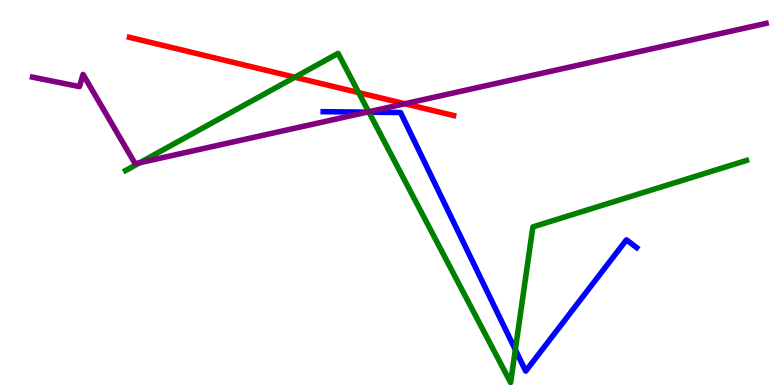[{'lines': ['blue', 'red'], 'intersections': []}, {'lines': ['green', 'red'], 'intersections': [{'x': 3.8, 'y': 7.99}, {'x': 4.63, 'y': 7.59}]}, {'lines': ['purple', 'red'], 'intersections': [{'x': 5.22, 'y': 7.31}]}, {'lines': ['blue', 'green'], 'intersections': [{'x': 4.76, 'y': 7.09}, {'x': 6.65, 'y': 0.917}]}, {'lines': ['blue', 'purple'], 'intersections': [{'x': 4.74, 'y': 7.09}]}, {'lines': ['green', 'purple'], 'intersections': [{'x': 1.8, 'y': 5.77}, {'x': 4.76, 'y': 7.1}]}]